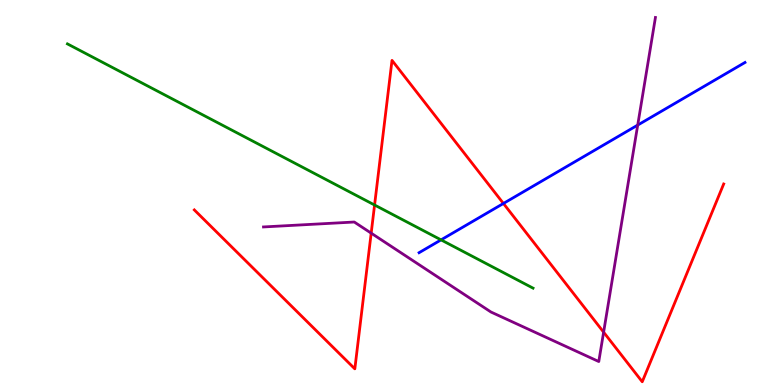[{'lines': ['blue', 'red'], 'intersections': [{'x': 6.5, 'y': 4.72}]}, {'lines': ['green', 'red'], 'intersections': [{'x': 4.83, 'y': 4.68}]}, {'lines': ['purple', 'red'], 'intersections': [{'x': 4.79, 'y': 3.94}, {'x': 7.79, 'y': 1.37}]}, {'lines': ['blue', 'green'], 'intersections': [{'x': 5.69, 'y': 3.77}]}, {'lines': ['blue', 'purple'], 'intersections': [{'x': 8.23, 'y': 6.75}]}, {'lines': ['green', 'purple'], 'intersections': []}]